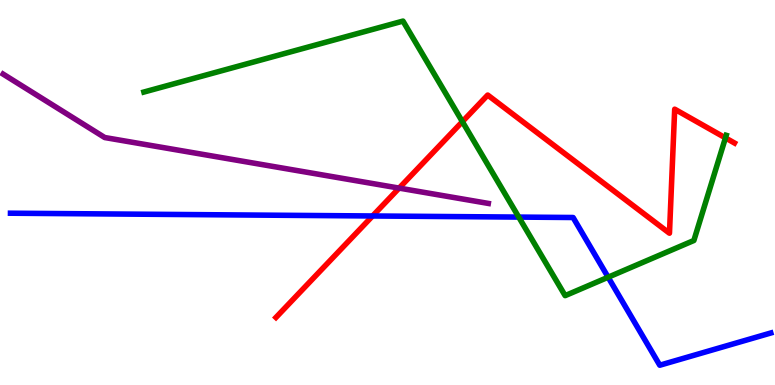[{'lines': ['blue', 'red'], 'intersections': [{'x': 4.81, 'y': 4.39}]}, {'lines': ['green', 'red'], 'intersections': [{'x': 5.97, 'y': 6.84}, {'x': 9.36, 'y': 6.42}]}, {'lines': ['purple', 'red'], 'intersections': [{'x': 5.15, 'y': 5.11}]}, {'lines': ['blue', 'green'], 'intersections': [{'x': 6.69, 'y': 4.36}, {'x': 7.85, 'y': 2.8}]}, {'lines': ['blue', 'purple'], 'intersections': []}, {'lines': ['green', 'purple'], 'intersections': []}]